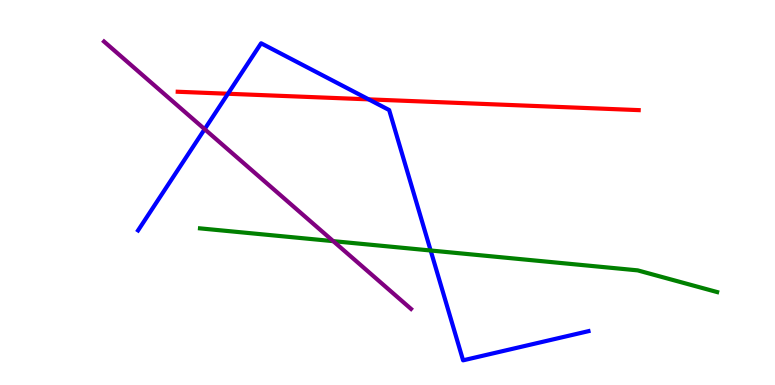[{'lines': ['blue', 'red'], 'intersections': [{'x': 2.94, 'y': 7.56}, {'x': 4.76, 'y': 7.42}]}, {'lines': ['green', 'red'], 'intersections': []}, {'lines': ['purple', 'red'], 'intersections': []}, {'lines': ['blue', 'green'], 'intersections': [{'x': 5.56, 'y': 3.49}]}, {'lines': ['blue', 'purple'], 'intersections': [{'x': 2.64, 'y': 6.65}]}, {'lines': ['green', 'purple'], 'intersections': [{'x': 4.3, 'y': 3.74}]}]